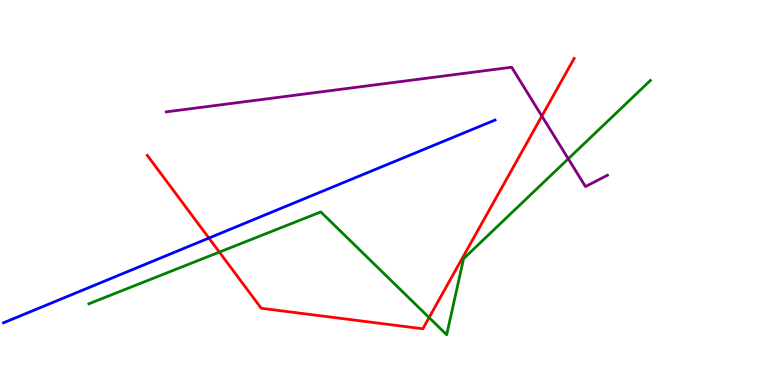[{'lines': ['blue', 'red'], 'intersections': [{'x': 2.7, 'y': 3.82}]}, {'lines': ['green', 'red'], 'intersections': [{'x': 2.83, 'y': 3.45}, {'x': 5.54, 'y': 1.75}]}, {'lines': ['purple', 'red'], 'intersections': [{'x': 6.99, 'y': 6.98}]}, {'lines': ['blue', 'green'], 'intersections': []}, {'lines': ['blue', 'purple'], 'intersections': []}, {'lines': ['green', 'purple'], 'intersections': [{'x': 7.33, 'y': 5.88}]}]